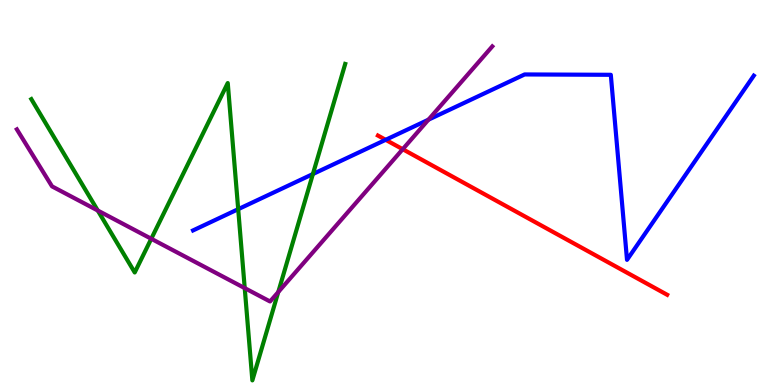[{'lines': ['blue', 'red'], 'intersections': [{'x': 4.98, 'y': 6.37}]}, {'lines': ['green', 'red'], 'intersections': []}, {'lines': ['purple', 'red'], 'intersections': [{'x': 5.2, 'y': 6.12}]}, {'lines': ['blue', 'green'], 'intersections': [{'x': 3.07, 'y': 4.57}, {'x': 4.04, 'y': 5.48}]}, {'lines': ['blue', 'purple'], 'intersections': [{'x': 5.53, 'y': 6.89}]}, {'lines': ['green', 'purple'], 'intersections': [{'x': 1.26, 'y': 4.53}, {'x': 1.95, 'y': 3.8}, {'x': 3.16, 'y': 2.52}, {'x': 3.59, 'y': 2.41}]}]